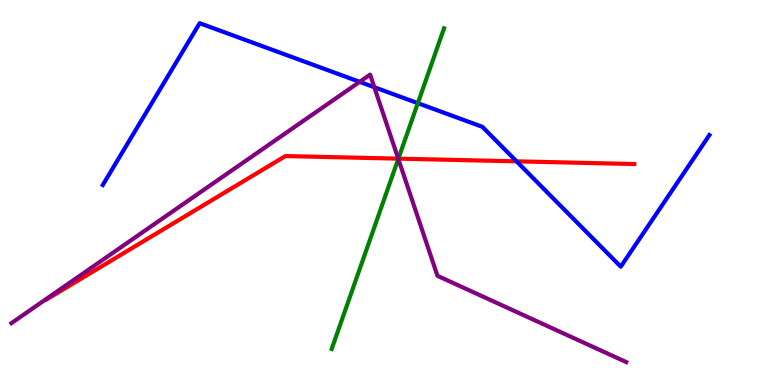[{'lines': ['blue', 'red'], 'intersections': [{'x': 6.67, 'y': 5.81}]}, {'lines': ['green', 'red'], 'intersections': [{'x': 5.14, 'y': 5.88}]}, {'lines': ['purple', 'red'], 'intersections': [{'x': 5.14, 'y': 5.88}]}, {'lines': ['blue', 'green'], 'intersections': [{'x': 5.39, 'y': 7.32}]}, {'lines': ['blue', 'purple'], 'intersections': [{'x': 4.64, 'y': 7.87}, {'x': 4.83, 'y': 7.73}]}, {'lines': ['green', 'purple'], 'intersections': [{'x': 5.14, 'y': 5.87}]}]